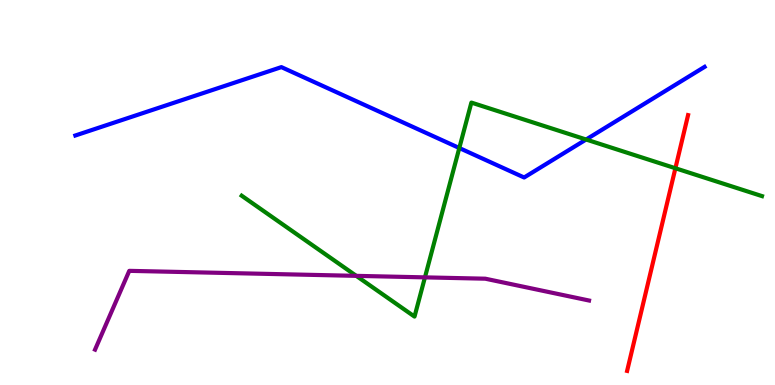[{'lines': ['blue', 'red'], 'intersections': []}, {'lines': ['green', 'red'], 'intersections': [{'x': 8.71, 'y': 5.63}]}, {'lines': ['purple', 'red'], 'intersections': []}, {'lines': ['blue', 'green'], 'intersections': [{'x': 5.93, 'y': 6.16}, {'x': 7.56, 'y': 6.38}]}, {'lines': ['blue', 'purple'], 'intersections': []}, {'lines': ['green', 'purple'], 'intersections': [{'x': 4.6, 'y': 2.83}, {'x': 5.48, 'y': 2.8}]}]